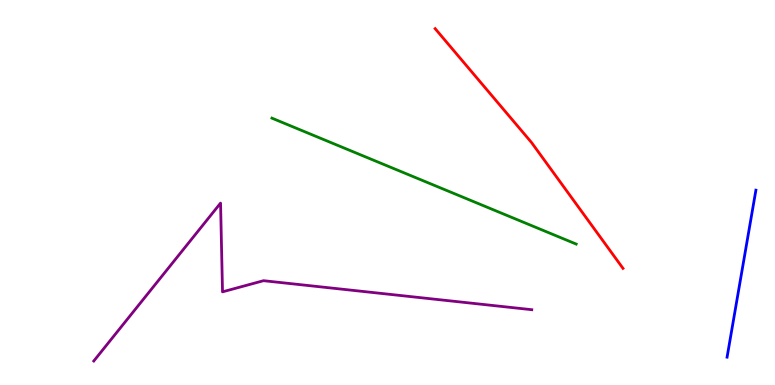[{'lines': ['blue', 'red'], 'intersections': []}, {'lines': ['green', 'red'], 'intersections': []}, {'lines': ['purple', 'red'], 'intersections': []}, {'lines': ['blue', 'green'], 'intersections': []}, {'lines': ['blue', 'purple'], 'intersections': []}, {'lines': ['green', 'purple'], 'intersections': []}]